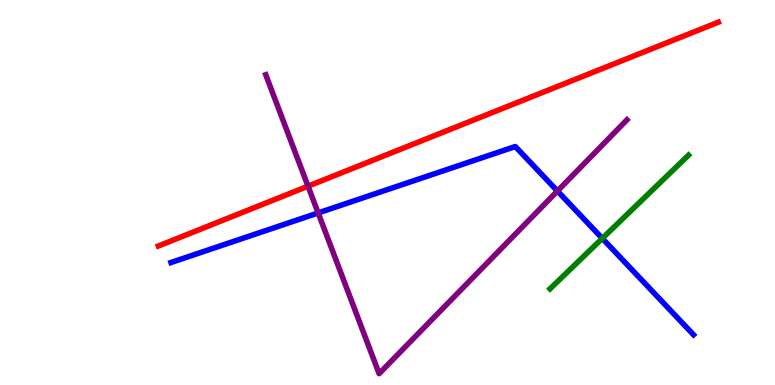[{'lines': ['blue', 'red'], 'intersections': []}, {'lines': ['green', 'red'], 'intersections': []}, {'lines': ['purple', 'red'], 'intersections': [{'x': 3.97, 'y': 5.16}]}, {'lines': ['blue', 'green'], 'intersections': [{'x': 7.77, 'y': 3.81}]}, {'lines': ['blue', 'purple'], 'intersections': [{'x': 4.11, 'y': 4.47}, {'x': 7.19, 'y': 5.04}]}, {'lines': ['green', 'purple'], 'intersections': []}]